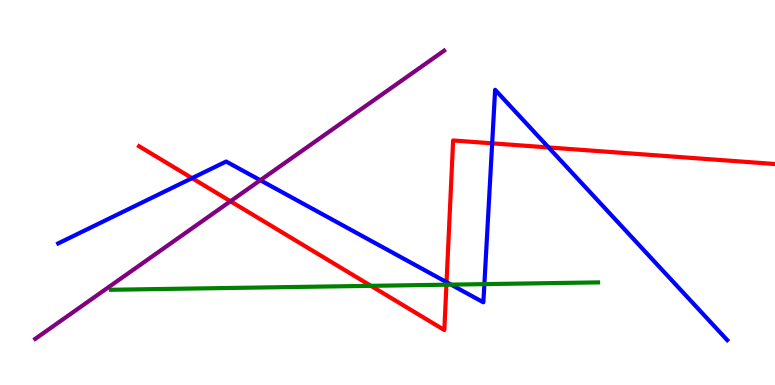[{'lines': ['blue', 'red'], 'intersections': [{'x': 2.48, 'y': 5.37}, {'x': 5.76, 'y': 2.67}, {'x': 6.35, 'y': 6.28}, {'x': 7.08, 'y': 6.17}]}, {'lines': ['green', 'red'], 'intersections': [{'x': 4.79, 'y': 2.58}, {'x': 5.76, 'y': 2.61}]}, {'lines': ['purple', 'red'], 'intersections': [{'x': 2.97, 'y': 4.77}]}, {'lines': ['blue', 'green'], 'intersections': [{'x': 5.82, 'y': 2.61}, {'x': 6.25, 'y': 2.62}]}, {'lines': ['blue', 'purple'], 'intersections': [{'x': 3.36, 'y': 5.32}]}, {'lines': ['green', 'purple'], 'intersections': []}]